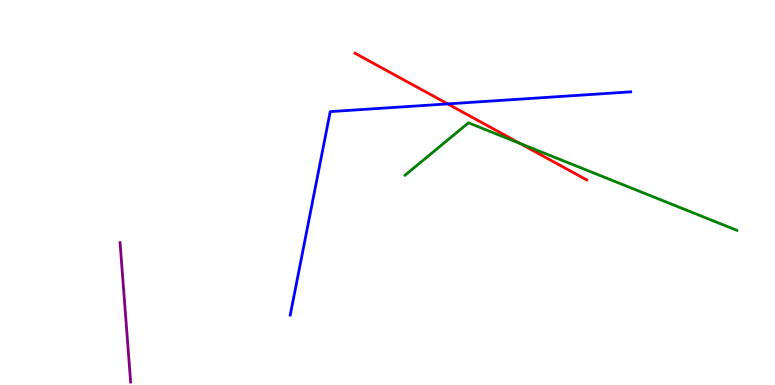[{'lines': ['blue', 'red'], 'intersections': [{'x': 5.78, 'y': 7.3}]}, {'lines': ['green', 'red'], 'intersections': [{'x': 6.71, 'y': 6.27}]}, {'lines': ['purple', 'red'], 'intersections': []}, {'lines': ['blue', 'green'], 'intersections': []}, {'lines': ['blue', 'purple'], 'intersections': []}, {'lines': ['green', 'purple'], 'intersections': []}]